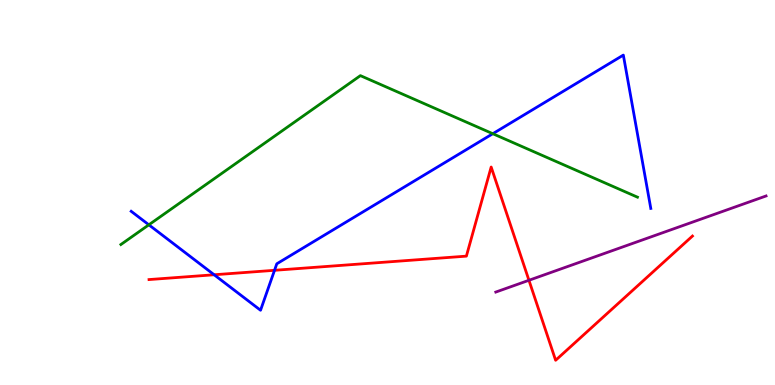[{'lines': ['blue', 'red'], 'intersections': [{'x': 2.76, 'y': 2.86}, {'x': 3.54, 'y': 2.98}]}, {'lines': ['green', 'red'], 'intersections': []}, {'lines': ['purple', 'red'], 'intersections': [{'x': 6.83, 'y': 2.72}]}, {'lines': ['blue', 'green'], 'intersections': [{'x': 1.92, 'y': 4.16}, {'x': 6.36, 'y': 6.53}]}, {'lines': ['blue', 'purple'], 'intersections': []}, {'lines': ['green', 'purple'], 'intersections': []}]